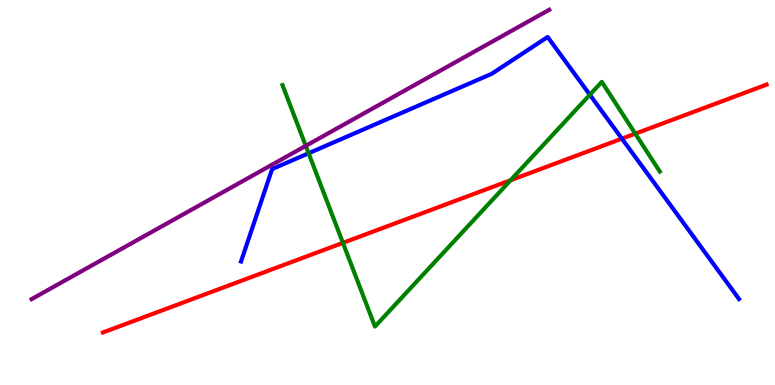[{'lines': ['blue', 'red'], 'intersections': [{'x': 8.02, 'y': 6.4}]}, {'lines': ['green', 'red'], 'intersections': [{'x': 4.42, 'y': 3.69}, {'x': 6.59, 'y': 5.32}, {'x': 8.2, 'y': 6.53}]}, {'lines': ['purple', 'red'], 'intersections': []}, {'lines': ['blue', 'green'], 'intersections': [{'x': 3.98, 'y': 6.02}, {'x': 7.61, 'y': 7.54}]}, {'lines': ['blue', 'purple'], 'intersections': []}, {'lines': ['green', 'purple'], 'intersections': [{'x': 3.95, 'y': 6.21}]}]